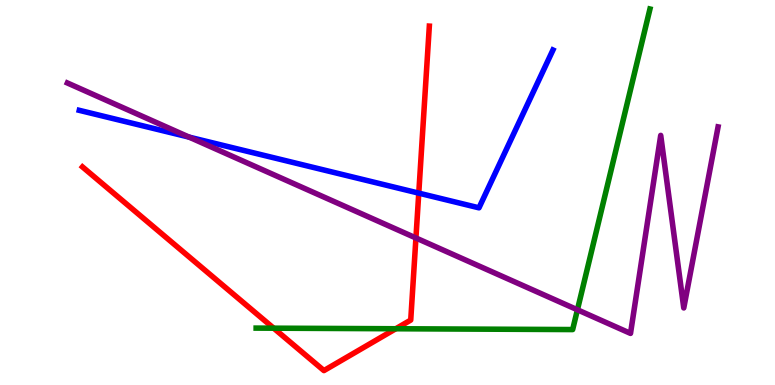[{'lines': ['blue', 'red'], 'intersections': [{'x': 5.4, 'y': 4.98}]}, {'lines': ['green', 'red'], 'intersections': [{'x': 3.53, 'y': 1.48}, {'x': 5.11, 'y': 1.46}]}, {'lines': ['purple', 'red'], 'intersections': [{'x': 5.37, 'y': 3.82}]}, {'lines': ['blue', 'green'], 'intersections': []}, {'lines': ['blue', 'purple'], 'intersections': [{'x': 2.44, 'y': 6.44}]}, {'lines': ['green', 'purple'], 'intersections': [{'x': 7.45, 'y': 1.95}]}]